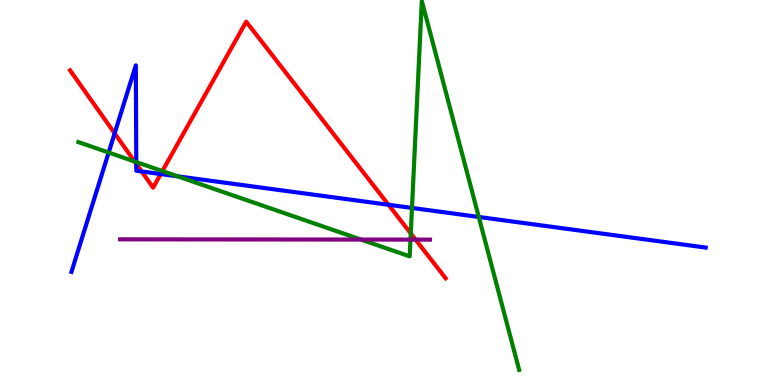[{'lines': ['blue', 'red'], 'intersections': [{'x': 1.48, 'y': 6.54}, {'x': 1.76, 'y': 5.74}, {'x': 1.83, 'y': 5.55}, {'x': 2.07, 'y': 5.48}, {'x': 5.01, 'y': 4.68}]}, {'lines': ['green', 'red'], 'intersections': [{'x': 1.74, 'y': 5.81}, {'x': 2.1, 'y': 5.56}, {'x': 5.3, 'y': 3.94}]}, {'lines': ['purple', 'red'], 'intersections': [{'x': 5.36, 'y': 3.78}]}, {'lines': ['blue', 'green'], 'intersections': [{'x': 1.4, 'y': 6.04}, {'x': 1.76, 'y': 5.79}, {'x': 2.29, 'y': 5.42}, {'x': 5.32, 'y': 4.6}, {'x': 6.18, 'y': 4.36}]}, {'lines': ['blue', 'purple'], 'intersections': []}, {'lines': ['green', 'purple'], 'intersections': [{'x': 4.66, 'y': 3.78}, {'x': 5.3, 'y': 3.78}]}]